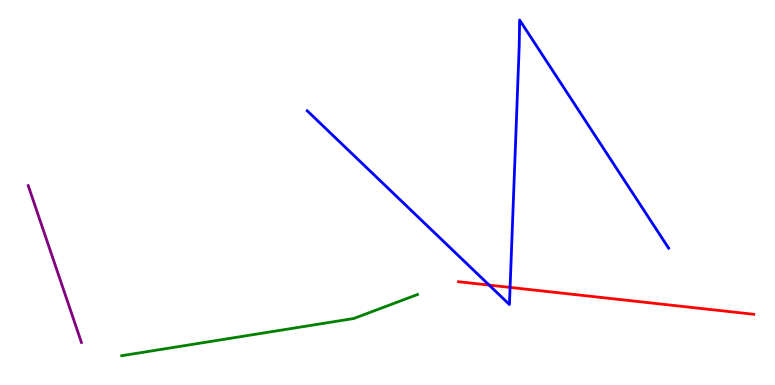[{'lines': ['blue', 'red'], 'intersections': [{'x': 6.31, 'y': 2.59}, {'x': 6.58, 'y': 2.53}]}, {'lines': ['green', 'red'], 'intersections': []}, {'lines': ['purple', 'red'], 'intersections': []}, {'lines': ['blue', 'green'], 'intersections': []}, {'lines': ['blue', 'purple'], 'intersections': []}, {'lines': ['green', 'purple'], 'intersections': []}]